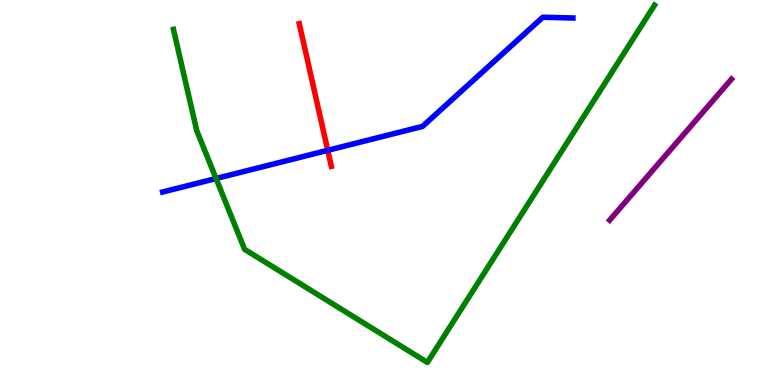[{'lines': ['blue', 'red'], 'intersections': [{'x': 4.23, 'y': 6.1}]}, {'lines': ['green', 'red'], 'intersections': []}, {'lines': ['purple', 'red'], 'intersections': []}, {'lines': ['blue', 'green'], 'intersections': [{'x': 2.79, 'y': 5.36}]}, {'lines': ['blue', 'purple'], 'intersections': []}, {'lines': ['green', 'purple'], 'intersections': []}]